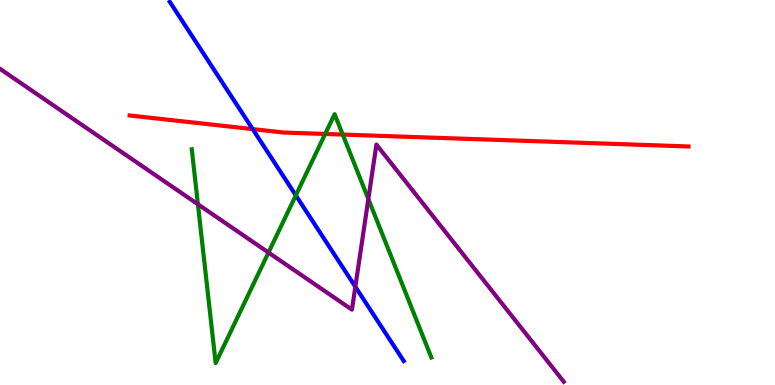[{'lines': ['blue', 'red'], 'intersections': [{'x': 3.26, 'y': 6.65}]}, {'lines': ['green', 'red'], 'intersections': [{'x': 4.2, 'y': 6.52}, {'x': 4.42, 'y': 6.5}]}, {'lines': ['purple', 'red'], 'intersections': []}, {'lines': ['blue', 'green'], 'intersections': [{'x': 3.82, 'y': 4.93}]}, {'lines': ['blue', 'purple'], 'intersections': [{'x': 4.59, 'y': 2.55}]}, {'lines': ['green', 'purple'], 'intersections': [{'x': 2.55, 'y': 4.69}, {'x': 3.46, 'y': 3.44}, {'x': 4.75, 'y': 4.83}]}]